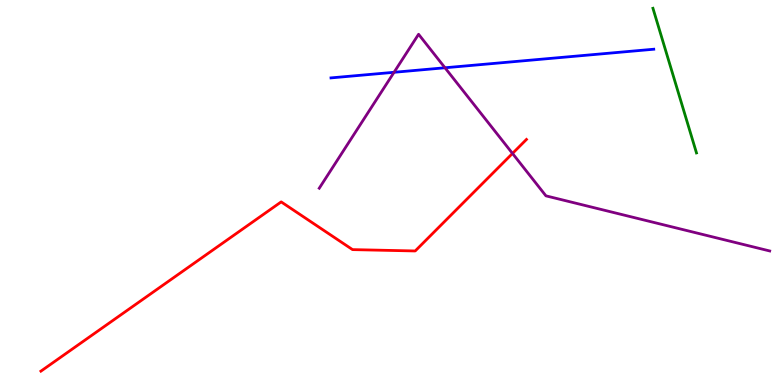[{'lines': ['blue', 'red'], 'intersections': []}, {'lines': ['green', 'red'], 'intersections': []}, {'lines': ['purple', 'red'], 'intersections': [{'x': 6.61, 'y': 6.01}]}, {'lines': ['blue', 'green'], 'intersections': []}, {'lines': ['blue', 'purple'], 'intersections': [{'x': 5.08, 'y': 8.12}, {'x': 5.74, 'y': 8.24}]}, {'lines': ['green', 'purple'], 'intersections': []}]